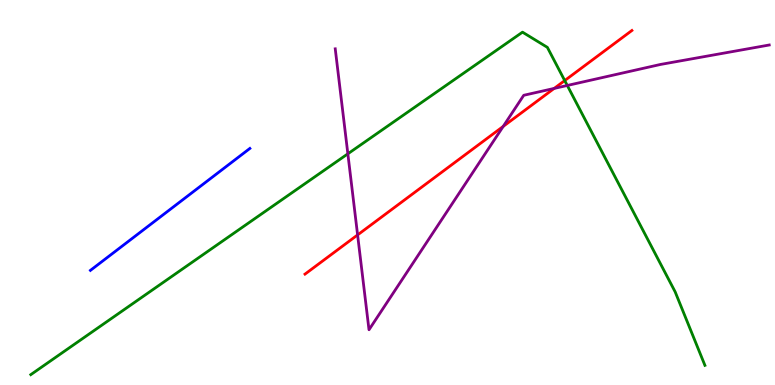[{'lines': ['blue', 'red'], 'intersections': []}, {'lines': ['green', 'red'], 'intersections': [{'x': 7.29, 'y': 7.91}]}, {'lines': ['purple', 'red'], 'intersections': [{'x': 4.61, 'y': 3.9}, {'x': 6.49, 'y': 6.72}, {'x': 7.15, 'y': 7.7}]}, {'lines': ['blue', 'green'], 'intersections': []}, {'lines': ['blue', 'purple'], 'intersections': []}, {'lines': ['green', 'purple'], 'intersections': [{'x': 4.49, 'y': 6.0}, {'x': 7.32, 'y': 7.78}]}]